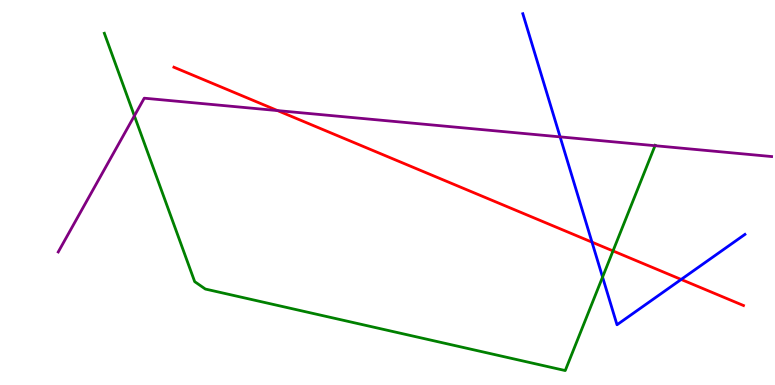[{'lines': ['blue', 'red'], 'intersections': [{'x': 7.64, 'y': 3.71}, {'x': 8.79, 'y': 2.74}]}, {'lines': ['green', 'red'], 'intersections': [{'x': 7.91, 'y': 3.48}]}, {'lines': ['purple', 'red'], 'intersections': [{'x': 3.58, 'y': 7.13}]}, {'lines': ['blue', 'green'], 'intersections': [{'x': 7.78, 'y': 2.8}]}, {'lines': ['blue', 'purple'], 'intersections': [{'x': 7.23, 'y': 6.44}]}, {'lines': ['green', 'purple'], 'intersections': [{'x': 1.73, 'y': 6.99}, {'x': 8.45, 'y': 6.22}]}]